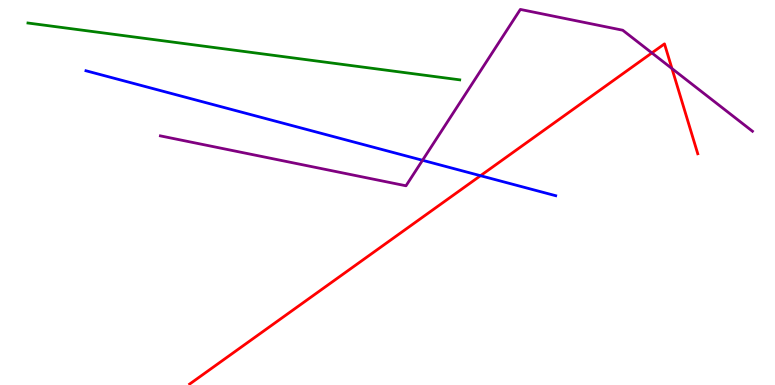[{'lines': ['blue', 'red'], 'intersections': [{'x': 6.2, 'y': 5.44}]}, {'lines': ['green', 'red'], 'intersections': []}, {'lines': ['purple', 'red'], 'intersections': [{'x': 8.41, 'y': 8.63}, {'x': 8.67, 'y': 8.22}]}, {'lines': ['blue', 'green'], 'intersections': []}, {'lines': ['blue', 'purple'], 'intersections': [{'x': 5.45, 'y': 5.84}]}, {'lines': ['green', 'purple'], 'intersections': []}]